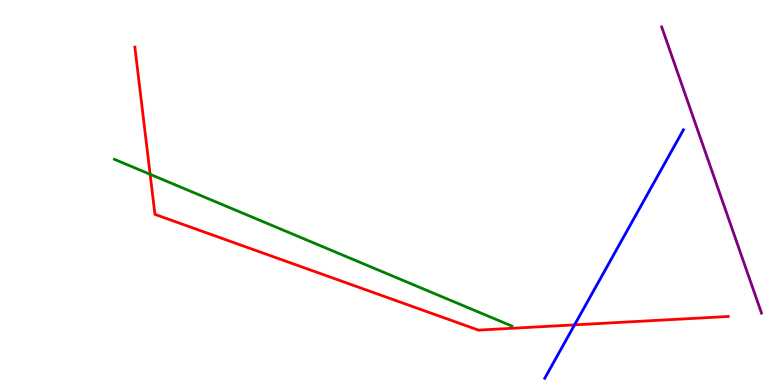[{'lines': ['blue', 'red'], 'intersections': [{'x': 7.41, 'y': 1.56}]}, {'lines': ['green', 'red'], 'intersections': [{'x': 1.94, 'y': 5.47}]}, {'lines': ['purple', 'red'], 'intersections': []}, {'lines': ['blue', 'green'], 'intersections': []}, {'lines': ['blue', 'purple'], 'intersections': []}, {'lines': ['green', 'purple'], 'intersections': []}]